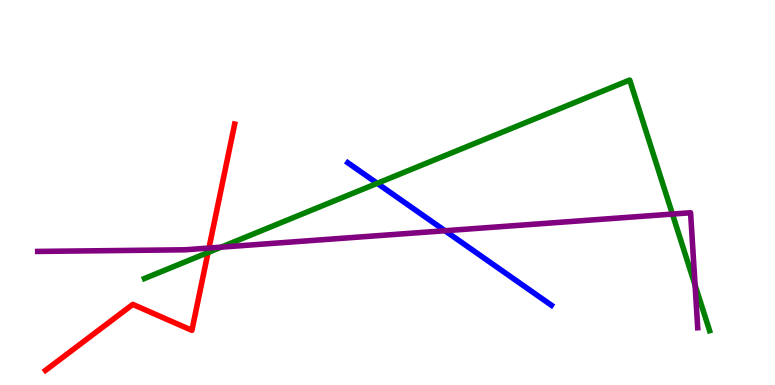[{'lines': ['blue', 'red'], 'intersections': []}, {'lines': ['green', 'red'], 'intersections': [{'x': 2.68, 'y': 3.44}]}, {'lines': ['purple', 'red'], 'intersections': [{'x': 2.7, 'y': 3.56}]}, {'lines': ['blue', 'green'], 'intersections': [{'x': 4.87, 'y': 5.24}]}, {'lines': ['blue', 'purple'], 'intersections': [{'x': 5.74, 'y': 4.01}]}, {'lines': ['green', 'purple'], 'intersections': [{'x': 2.85, 'y': 3.58}, {'x': 8.68, 'y': 4.44}, {'x': 8.97, 'y': 2.59}]}]